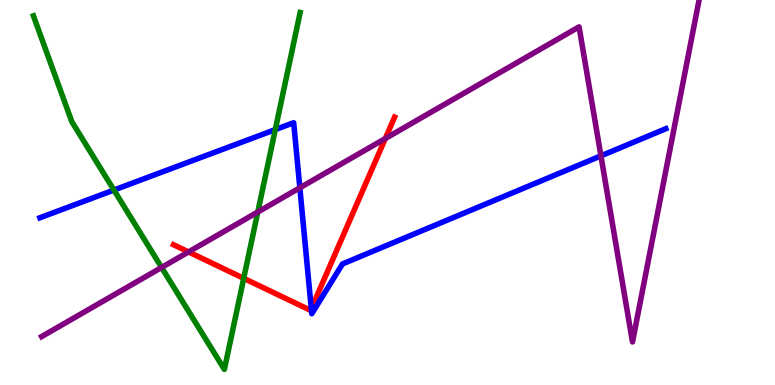[{'lines': ['blue', 'red'], 'intersections': [{'x': 4.02, 'y': 1.98}]}, {'lines': ['green', 'red'], 'intersections': [{'x': 3.14, 'y': 2.77}]}, {'lines': ['purple', 'red'], 'intersections': [{'x': 2.43, 'y': 3.46}, {'x': 4.97, 'y': 6.4}]}, {'lines': ['blue', 'green'], 'intersections': [{'x': 1.47, 'y': 5.06}, {'x': 3.55, 'y': 6.63}]}, {'lines': ['blue', 'purple'], 'intersections': [{'x': 3.87, 'y': 5.12}, {'x': 7.75, 'y': 5.95}]}, {'lines': ['green', 'purple'], 'intersections': [{'x': 2.09, 'y': 3.05}, {'x': 3.33, 'y': 4.49}]}]